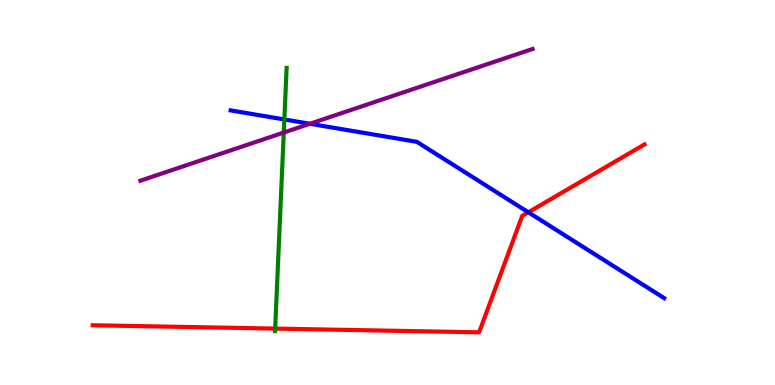[{'lines': ['blue', 'red'], 'intersections': [{'x': 6.82, 'y': 4.49}]}, {'lines': ['green', 'red'], 'intersections': [{'x': 3.55, 'y': 1.47}]}, {'lines': ['purple', 'red'], 'intersections': []}, {'lines': ['blue', 'green'], 'intersections': [{'x': 3.67, 'y': 6.9}]}, {'lines': ['blue', 'purple'], 'intersections': [{'x': 4.0, 'y': 6.79}]}, {'lines': ['green', 'purple'], 'intersections': [{'x': 3.66, 'y': 6.56}]}]